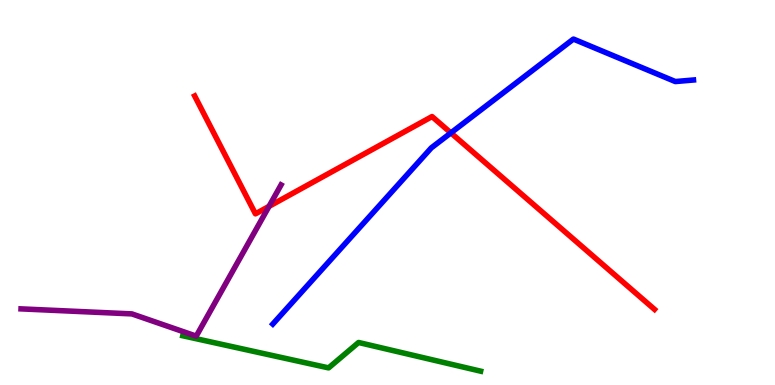[{'lines': ['blue', 'red'], 'intersections': [{'x': 5.82, 'y': 6.55}]}, {'lines': ['green', 'red'], 'intersections': []}, {'lines': ['purple', 'red'], 'intersections': [{'x': 3.47, 'y': 4.64}]}, {'lines': ['blue', 'green'], 'intersections': []}, {'lines': ['blue', 'purple'], 'intersections': []}, {'lines': ['green', 'purple'], 'intersections': []}]